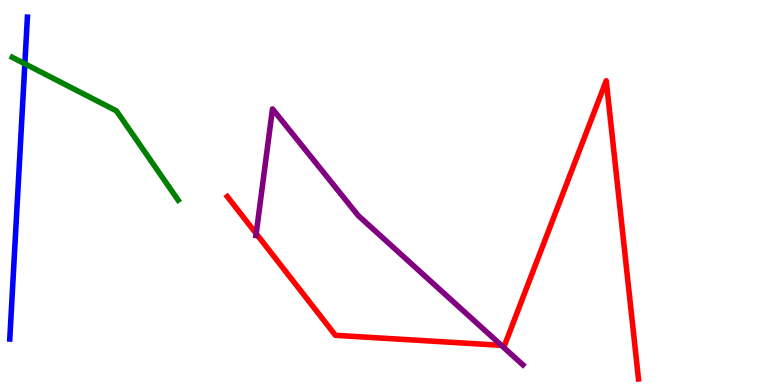[{'lines': ['blue', 'red'], 'intersections': []}, {'lines': ['green', 'red'], 'intersections': []}, {'lines': ['purple', 'red'], 'intersections': [{'x': 3.31, 'y': 3.93}, {'x': 6.47, 'y': 1.03}]}, {'lines': ['blue', 'green'], 'intersections': [{'x': 0.321, 'y': 8.34}]}, {'lines': ['blue', 'purple'], 'intersections': []}, {'lines': ['green', 'purple'], 'intersections': []}]